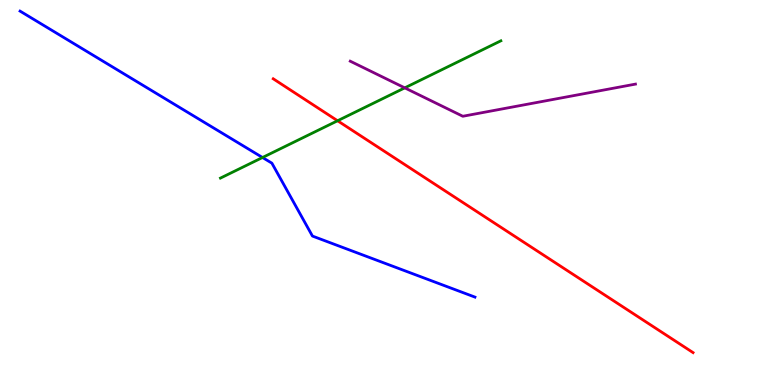[{'lines': ['blue', 'red'], 'intersections': []}, {'lines': ['green', 'red'], 'intersections': [{'x': 4.36, 'y': 6.86}]}, {'lines': ['purple', 'red'], 'intersections': []}, {'lines': ['blue', 'green'], 'intersections': [{'x': 3.39, 'y': 5.91}]}, {'lines': ['blue', 'purple'], 'intersections': []}, {'lines': ['green', 'purple'], 'intersections': [{'x': 5.22, 'y': 7.72}]}]